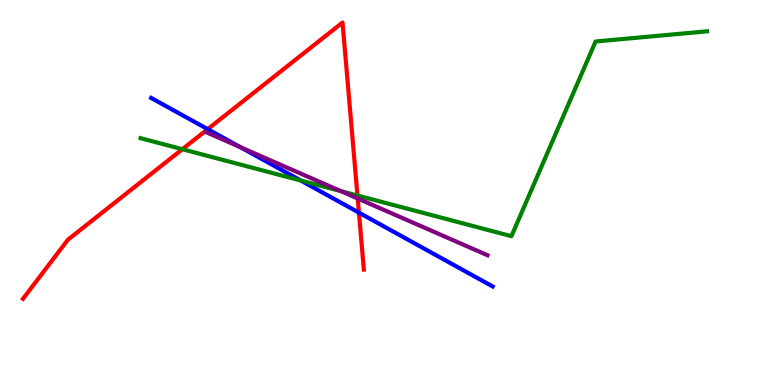[{'lines': ['blue', 'red'], 'intersections': [{'x': 2.68, 'y': 6.65}, {'x': 4.63, 'y': 4.48}]}, {'lines': ['green', 'red'], 'intersections': [{'x': 2.35, 'y': 6.12}, {'x': 4.61, 'y': 4.92}]}, {'lines': ['purple', 'red'], 'intersections': [{'x': 4.62, 'y': 4.84}]}, {'lines': ['blue', 'green'], 'intersections': [{'x': 3.88, 'y': 5.31}]}, {'lines': ['blue', 'purple'], 'intersections': [{'x': 3.1, 'y': 6.18}]}, {'lines': ['green', 'purple'], 'intersections': [{'x': 4.4, 'y': 5.04}]}]